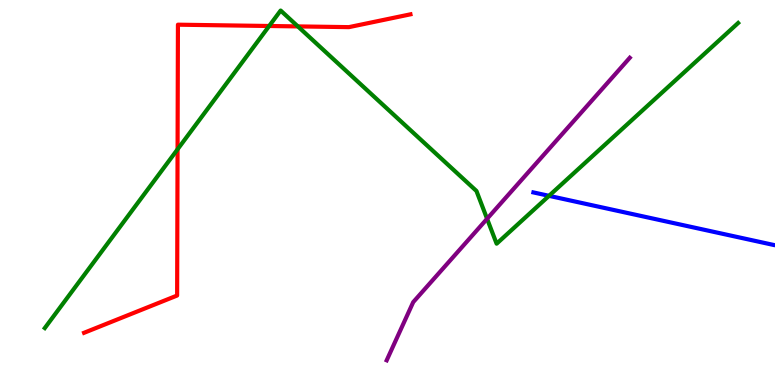[{'lines': ['blue', 'red'], 'intersections': []}, {'lines': ['green', 'red'], 'intersections': [{'x': 2.29, 'y': 6.12}, {'x': 3.47, 'y': 9.32}, {'x': 3.84, 'y': 9.31}]}, {'lines': ['purple', 'red'], 'intersections': []}, {'lines': ['blue', 'green'], 'intersections': [{'x': 7.08, 'y': 4.91}]}, {'lines': ['blue', 'purple'], 'intersections': []}, {'lines': ['green', 'purple'], 'intersections': [{'x': 6.28, 'y': 4.32}]}]